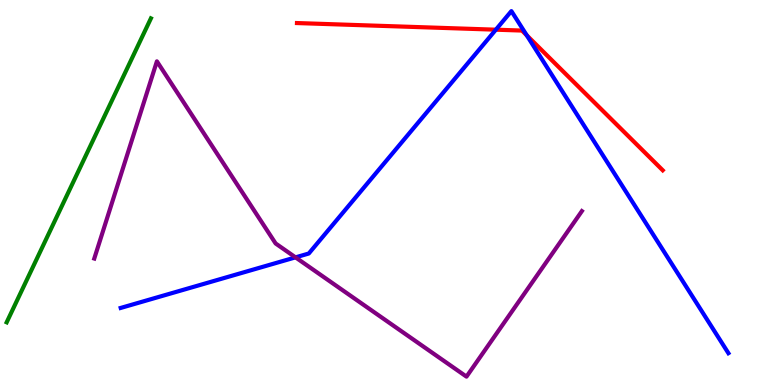[{'lines': ['blue', 'red'], 'intersections': [{'x': 6.4, 'y': 9.23}, {'x': 6.8, 'y': 9.08}]}, {'lines': ['green', 'red'], 'intersections': []}, {'lines': ['purple', 'red'], 'intersections': []}, {'lines': ['blue', 'green'], 'intersections': []}, {'lines': ['blue', 'purple'], 'intersections': [{'x': 3.81, 'y': 3.32}]}, {'lines': ['green', 'purple'], 'intersections': []}]